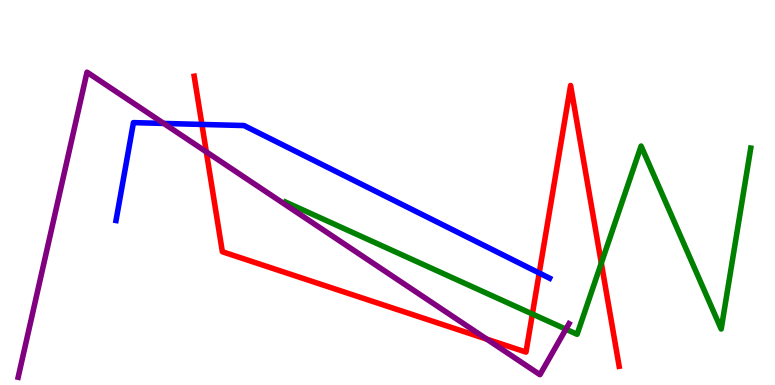[{'lines': ['blue', 'red'], 'intersections': [{'x': 2.61, 'y': 6.77}, {'x': 6.96, 'y': 2.91}]}, {'lines': ['green', 'red'], 'intersections': [{'x': 6.87, 'y': 1.84}, {'x': 7.76, 'y': 3.17}]}, {'lines': ['purple', 'red'], 'intersections': [{'x': 2.66, 'y': 6.06}, {'x': 6.28, 'y': 1.19}]}, {'lines': ['blue', 'green'], 'intersections': []}, {'lines': ['blue', 'purple'], 'intersections': [{'x': 2.11, 'y': 6.79}]}, {'lines': ['green', 'purple'], 'intersections': [{'x': 7.3, 'y': 1.45}]}]